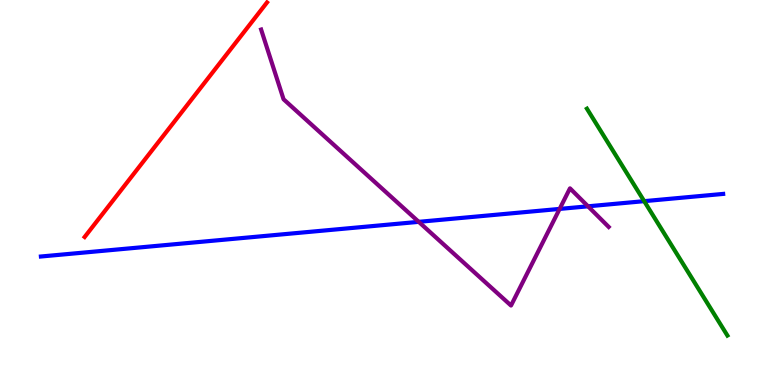[{'lines': ['blue', 'red'], 'intersections': []}, {'lines': ['green', 'red'], 'intersections': []}, {'lines': ['purple', 'red'], 'intersections': []}, {'lines': ['blue', 'green'], 'intersections': [{'x': 8.31, 'y': 4.78}]}, {'lines': ['blue', 'purple'], 'intersections': [{'x': 5.4, 'y': 4.24}, {'x': 7.22, 'y': 4.57}, {'x': 7.59, 'y': 4.64}]}, {'lines': ['green', 'purple'], 'intersections': []}]